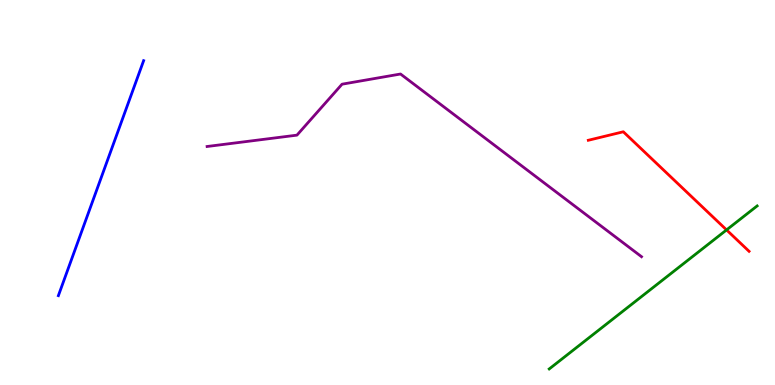[{'lines': ['blue', 'red'], 'intersections': []}, {'lines': ['green', 'red'], 'intersections': [{'x': 9.37, 'y': 4.03}]}, {'lines': ['purple', 'red'], 'intersections': []}, {'lines': ['blue', 'green'], 'intersections': []}, {'lines': ['blue', 'purple'], 'intersections': []}, {'lines': ['green', 'purple'], 'intersections': []}]